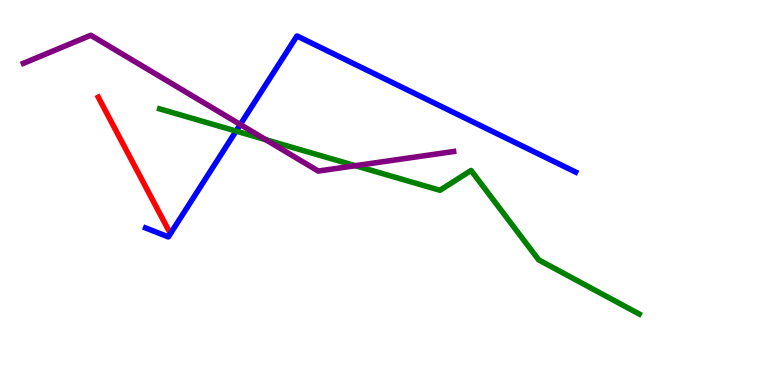[{'lines': ['blue', 'red'], 'intersections': []}, {'lines': ['green', 'red'], 'intersections': []}, {'lines': ['purple', 'red'], 'intersections': []}, {'lines': ['blue', 'green'], 'intersections': [{'x': 3.05, 'y': 6.6}]}, {'lines': ['blue', 'purple'], 'intersections': [{'x': 3.1, 'y': 6.77}]}, {'lines': ['green', 'purple'], 'intersections': [{'x': 3.43, 'y': 6.37}, {'x': 4.59, 'y': 5.7}]}]